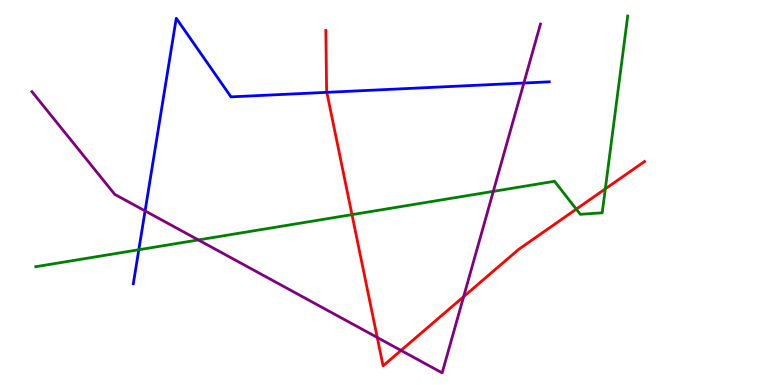[{'lines': ['blue', 'red'], 'intersections': [{'x': 4.22, 'y': 7.6}]}, {'lines': ['green', 'red'], 'intersections': [{'x': 4.54, 'y': 4.42}, {'x': 7.44, 'y': 4.57}, {'x': 7.81, 'y': 5.09}]}, {'lines': ['purple', 'red'], 'intersections': [{'x': 4.87, 'y': 1.23}, {'x': 5.17, 'y': 0.898}, {'x': 5.98, 'y': 2.3}]}, {'lines': ['blue', 'green'], 'intersections': [{'x': 1.79, 'y': 3.51}]}, {'lines': ['blue', 'purple'], 'intersections': [{'x': 1.87, 'y': 4.52}, {'x': 6.76, 'y': 7.84}]}, {'lines': ['green', 'purple'], 'intersections': [{'x': 2.56, 'y': 3.77}, {'x': 6.37, 'y': 5.03}]}]